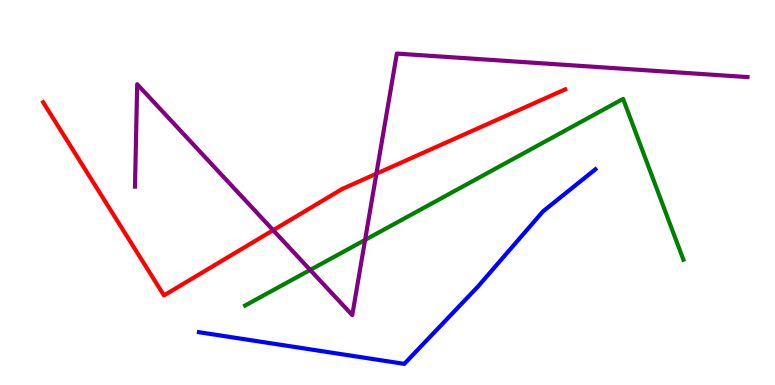[{'lines': ['blue', 'red'], 'intersections': []}, {'lines': ['green', 'red'], 'intersections': []}, {'lines': ['purple', 'red'], 'intersections': [{'x': 3.52, 'y': 4.02}, {'x': 4.86, 'y': 5.49}]}, {'lines': ['blue', 'green'], 'intersections': []}, {'lines': ['blue', 'purple'], 'intersections': []}, {'lines': ['green', 'purple'], 'intersections': [{'x': 4.0, 'y': 2.99}, {'x': 4.71, 'y': 3.77}]}]